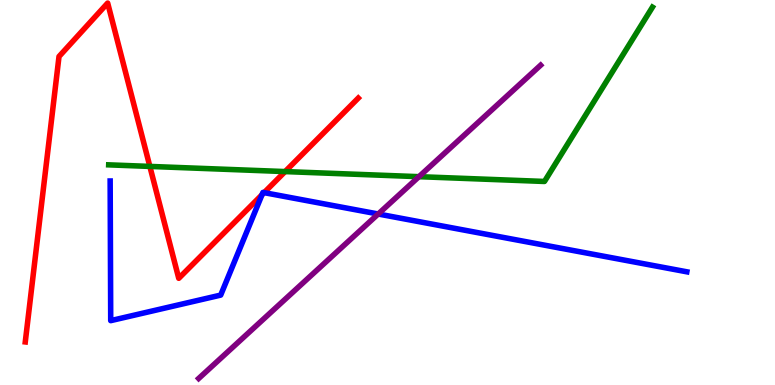[{'lines': ['blue', 'red'], 'intersections': [{'x': 3.38, 'y': 4.94}, {'x': 3.41, 'y': 5.0}]}, {'lines': ['green', 'red'], 'intersections': [{'x': 1.93, 'y': 5.68}, {'x': 3.68, 'y': 5.54}]}, {'lines': ['purple', 'red'], 'intersections': []}, {'lines': ['blue', 'green'], 'intersections': []}, {'lines': ['blue', 'purple'], 'intersections': [{'x': 4.88, 'y': 4.44}]}, {'lines': ['green', 'purple'], 'intersections': [{'x': 5.41, 'y': 5.41}]}]